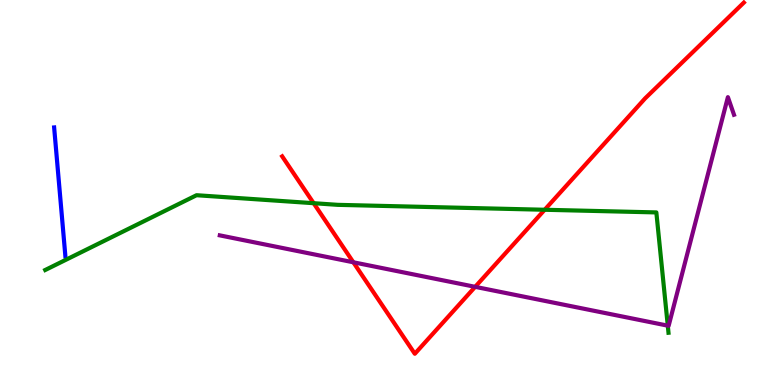[{'lines': ['blue', 'red'], 'intersections': []}, {'lines': ['green', 'red'], 'intersections': [{'x': 4.05, 'y': 4.72}, {'x': 7.03, 'y': 4.55}]}, {'lines': ['purple', 'red'], 'intersections': [{'x': 4.56, 'y': 3.19}, {'x': 6.13, 'y': 2.55}]}, {'lines': ['blue', 'green'], 'intersections': []}, {'lines': ['blue', 'purple'], 'intersections': []}, {'lines': ['green', 'purple'], 'intersections': [{'x': 8.62, 'y': 1.54}]}]